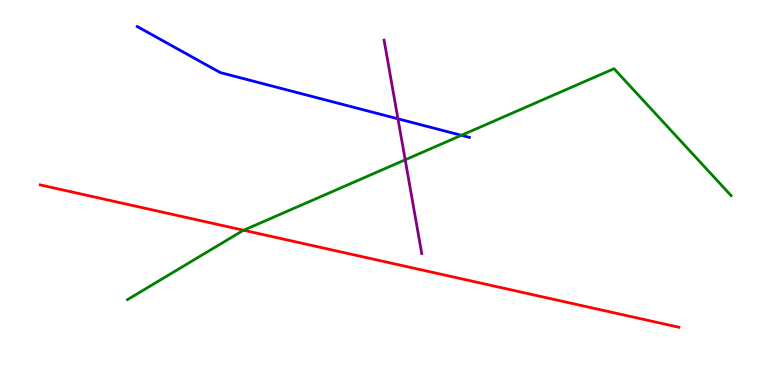[{'lines': ['blue', 'red'], 'intersections': []}, {'lines': ['green', 'red'], 'intersections': [{'x': 3.14, 'y': 4.02}]}, {'lines': ['purple', 'red'], 'intersections': []}, {'lines': ['blue', 'green'], 'intersections': [{'x': 5.95, 'y': 6.49}]}, {'lines': ['blue', 'purple'], 'intersections': [{'x': 5.13, 'y': 6.91}]}, {'lines': ['green', 'purple'], 'intersections': [{'x': 5.23, 'y': 5.85}]}]